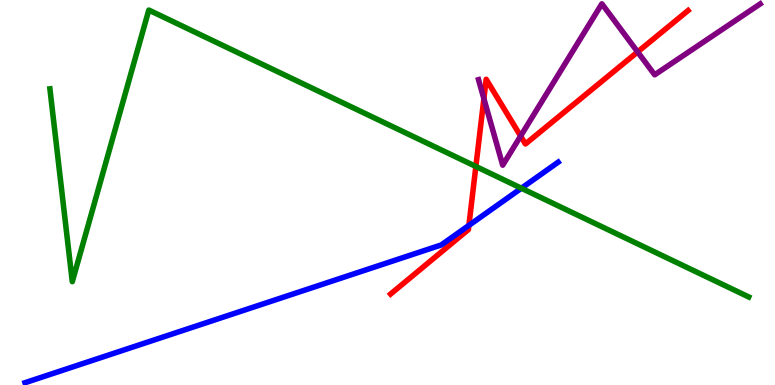[{'lines': ['blue', 'red'], 'intersections': [{'x': 6.05, 'y': 4.15}]}, {'lines': ['green', 'red'], 'intersections': [{'x': 6.14, 'y': 5.68}]}, {'lines': ['purple', 'red'], 'intersections': [{'x': 6.24, 'y': 7.44}, {'x': 6.72, 'y': 6.47}, {'x': 8.23, 'y': 8.65}]}, {'lines': ['blue', 'green'], 'intersections': [{'x': 6.73, 'y': 5.11}]}, {'lines': ['blue', 'purple'], 'intersections': []}, {'lines': ['green', 'purple'], 'intersections': []}]